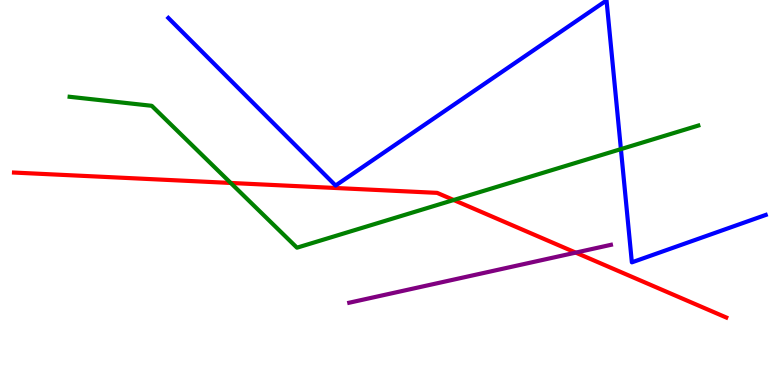[{'lines': ['blue', 'red'], 'intersections': []}, {'lines': ['green', 'red'], 'intersections': [{'x': 2.98, 'y': 5.25}, {'x': 5.85, 'y': 4.81}]}, {'lines': ['purple', 'red'], 'intersections': [{'x': 7.43, 'y': 3.44}]}, {'lines': ['blue', 'green'], 'intersections': [{'x': 8.01, 'y': 6.13}]}, {'lines': ['blue', 'purple'], 'intersections': []}, {'lines': ['green', 'purple'], 'intersections': []}]